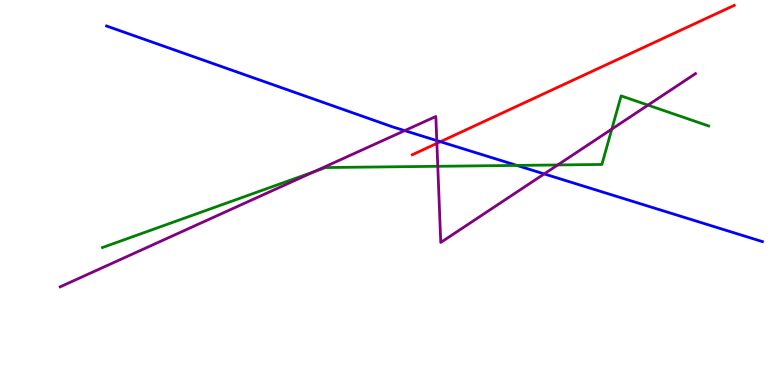[{'lines': ['blue', 'red'], 'intersections': [{'x': 5.68, 'y': 6.32}]}, {'lines': ['green', 'red'], 'intersections': []}, {'lines': ['purple', 'red'], 'intersections': [{'x': 5.64, 'y': 6.28}]}, {'lines': ['blue', 'green'], 'intersections': [{'x': 6.67, 'y': 5.7}]}, {'lines': ['blue', 'purple'], 'intersections': [{'x': 5.22, 'y': 6.61}, {'x': 5.64, 'y': 6.35}, {'x': 7.02, 'y': 5.48}]}, {'lines': ['green', 'purple'], 'intersections': [{'x': 4.05, 'y': 5.54}, {'x': 5.65, 'y': 5.68}, {'x': 7.2, 'y': 5.72}, {'x': 7.89, 'y': 6.65}, {'x': 8.36, 'y': 7.27}]}]